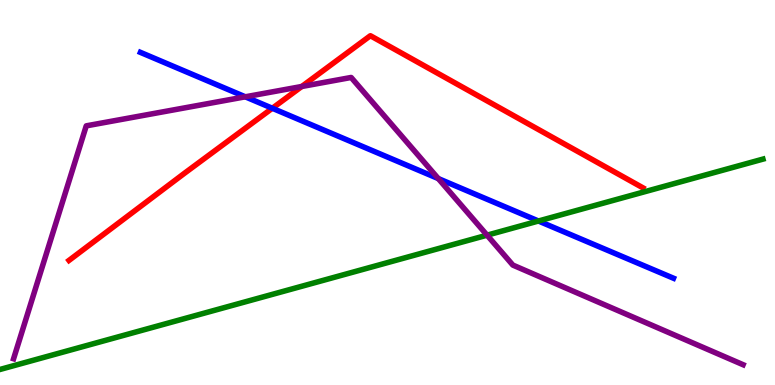[{'lines': ['blue', 'red'], 'intersections': [{'x': 3.51, 'y': 7.19}]}, {'lines': ['green', 'red'], 'intersections': []}, {'lines': ['purple', 'red'], 'intersections': [{'x': 3.89, 'y': 7.75}]}, {'lines': ['blue', 'green'], 'intersections': [{'x': 6.95, 'y': 4.26}]}, {'lines': ['blue', 'purple'], 'intersections': [{'x': 3.17, 'y': 7.49}, {'x': 5.66, 'y': 5.36}]}, {'lines': ['green', 'purple'], 'intersections': [{'x': 6.28, 'y': 3.89}]}]